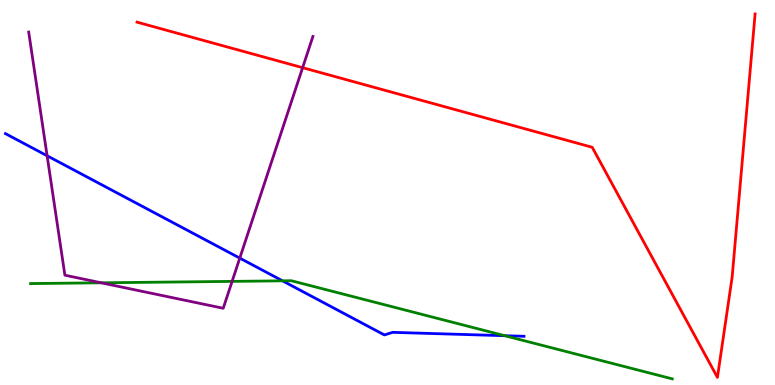[{'lines': ['blue', 'red'], 'intersections': []}, {'lines': ['green', 'red'], 'intersections': []}, {'lines': ['purple', 'red'], 'intersections': [{'x': 3.9, 'y': 8.24}]}, {'lines': ['blue', 'green'], 'intersections': [{'x': 3.65, 'y': 2.71}, {'x': 6.51, 'y': 1.28}]}, {'lines': ['blue', 'purple'], 'intersections': [{'x': 0.608, 'y': 5.95}, {'x': 3.09, 'y': 3.3}]}, {'lines': ['green', 'purple'], 'intersections': [{'x': 1.31, 'y': 2.65}, {'x': 2.99, 'y': 2.69}]}]